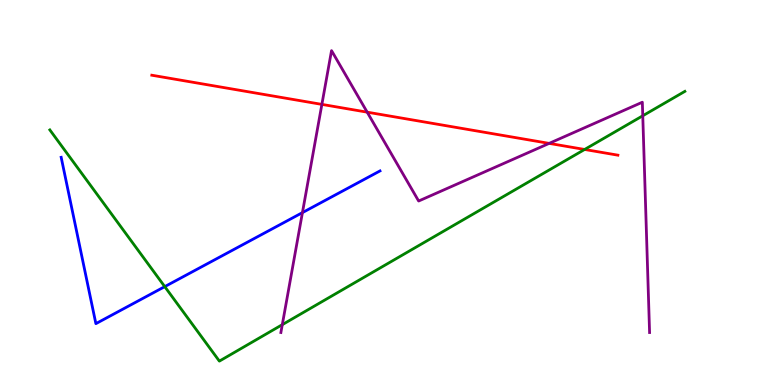[{'lines': ['blue', 'red'], 'intersections': []}, {'lines': ['green', 'red'], 'intersections': [{'x': 7.54, 'y': 6.12}]}, {'lines': ['purple', 'red'], 'intersections': [{'x': 4.15, 'y': 7.29}, {'x': 4.74, 'y': 7.09}, {'x': 7.09, 'y': 6.28}]}, {'lines': ['blue', 'green'], 'intersections': [{'x': 2.13, 'y': 2.56}]}, {'lines': ['blue', 'purple'], 'intersections': [{'x': 3.9, 'y': 4.48}]}, {'lines': ['green', 'purple'], 'intersections': [{'x': 3.64, 'y': 1.57}, {'x': 8.29, 'y': 6.99}]}]